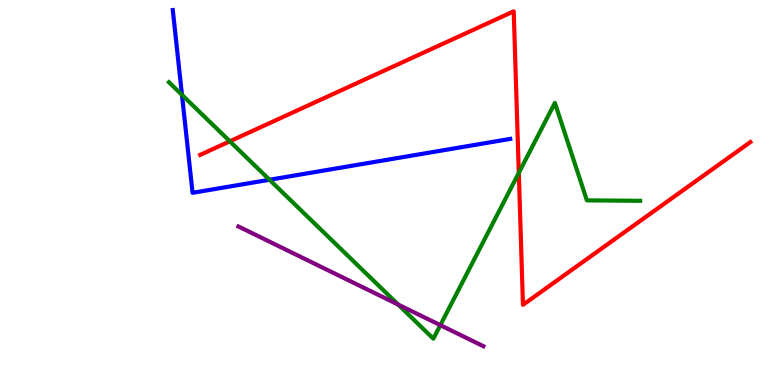[{'lines': ['blue', 'red'], 'intersections': []}, {'lines': ['green', 'red'], 'intersections': [{'x': 2.97, 'y': 6.33}, {'x': 6.69, 'y': 5.51}]}, {'lines': ['purple', 'red'], 'intersections': []}, {'lines': ['blue', 'green'], 'intersections': [{'x': 2.35, 'y': 7.54}, {'x': 3.48, 'y': 5.33}]}, {'lines': ['blue', 'purple'], 'intersections': []}, {'lines': ['green', 'purple'], 'intersections': [{'x': 5.14, 'y': 2.09}, {'x': 5.68, 'y': 1.55}]}]